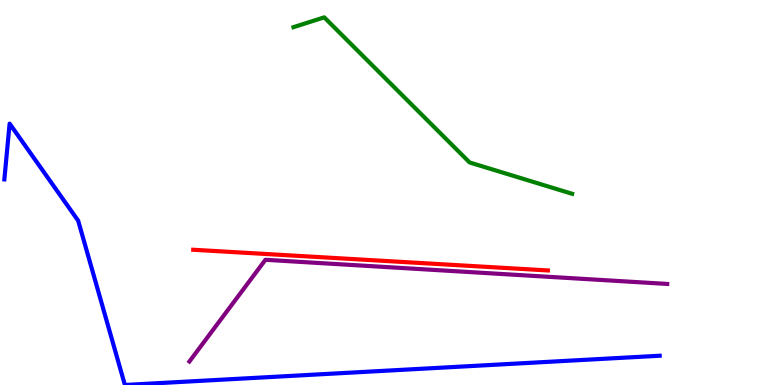[{'lines': ['blue', 'red'], 'intersections': []}, {'lines': ['green', 'red'], 'intersections': []}, {'lines': ['purple', 'red'], 'intersections': []}, {'lines': ['blue', 'green'], 'intersections': []}, {'lines': ['blue', 'purple'], 'intersections': []}, {'lines': ['green', 'purple'], 'intersections': []}]